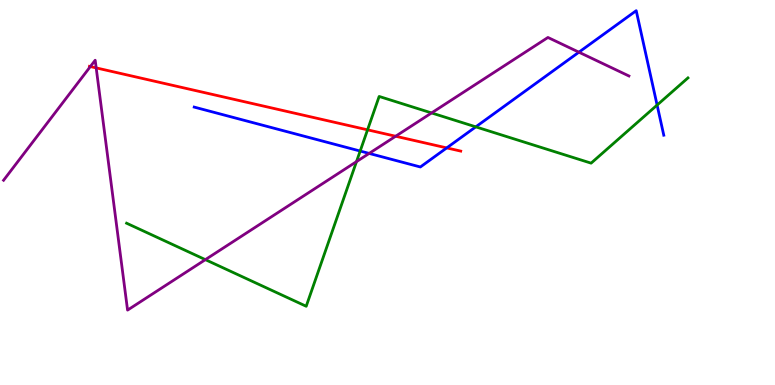[{'lines': ['blue', 'red'], 'intersections': [{'x': 5.76, 'y': 6.16}]}, {'lines': ['green', 'red'], 'intersections': [{'x': 4.74, 'y': 6.63}]}, {'lines': ['purple', 'red'], 'intersections': [{'x': 1.17, 'y': 8.27}, {'x': 1.24, 'y': 8.24}, {'x': 5.11, 'y': 6.46}]}, {'lines': ['blue', 'green'], 'intersections': [{'x': 4.65, 'y': 6.08}, {'x': 6.14, 'y': 6.71}, {'x': 8.48, 'y': 7.27}]}, {'lines': ['blue', 'purple'], 'intersections': [{'x': 4.76, 'y': 6.02}, {'x': 7.47, 'y': 8.64}]}, {'lines': ['green', 'purple'], 'intersections': [{'x': 2.65, 'y': 3.26}, {'x': 4.6, 'y': 5.8}, {'x': 5.57, 'y': 7.07}]}]